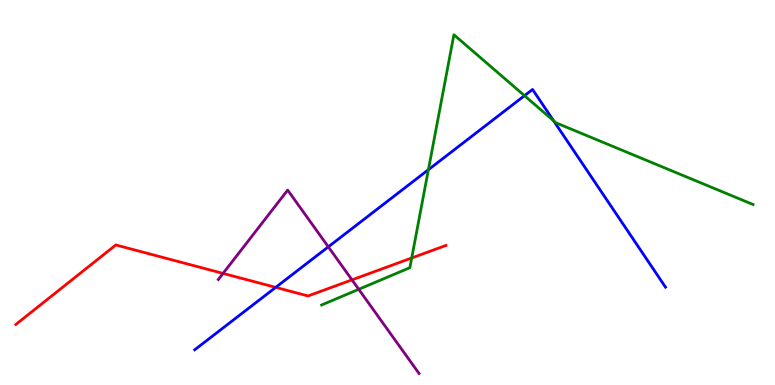[{'lines': ['blue', 'red'], 'intersections': [{'x': 3.56, 'y': 2.54}]}, {'lines': ['green', 'red'], 'intersections': [{'x': 5.31, 'y': 3.3}]}, {'lines': ['purple', 'red'], 'intersections': [{'x': 2.88, 'y': 2.9}, {'x': 4.54, 'y': 2.73}]}, {'lines': ['blue', 'green'], 'intersections': [{'x': 5.53, 'y': 5.59}, {'x': 6.77, 'y': 7.52}, {'x': 7.14, 'y': 6.86}]}, {'lines': ['blue', 'purple'], 'intersections': [{'x': 4.24, 'y': 3.59}]}, {'lines': ['green', 'purple'], 'intersections': [{'x': 4.63, 'y': 2.49}]}]